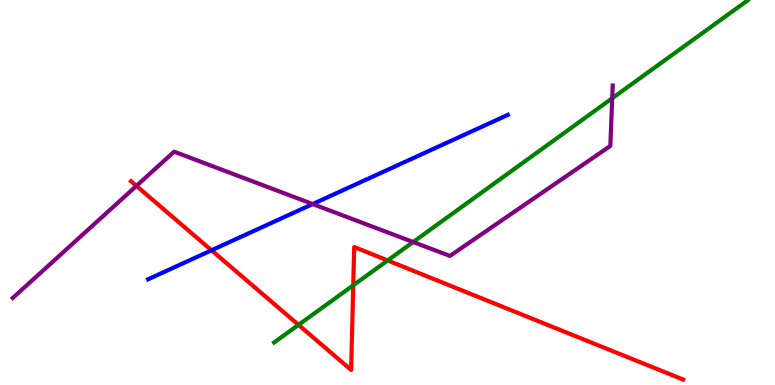[{'lines': ['blue', 'red'], 'intersections': [{'x': 2.73, 'y': 3.5}]}, {'lines': ['green', 'red'], 'intersections': [{'x': 3.85, 'y': 1.56}, {'x': 4.56, 'y': 2.59}, {'x': 5.0, 'y': 3.23}]}, {'lines': ['purple', 'red'], 'intersections': [{'x': 1.76, 'y': 5.17}]}, {'lines': ['blue', 'green'], 'intersections': []}, {'lines': ['blue', 'purple'], 'intersections': [{'x': 4.03, 'y': 4.7}]}, {'lines': ['green', 'purple'], 'intersections': [{'x': 5.33, 'y': 3.71}, {'x': 7.9, 'y': 7.45}]}]